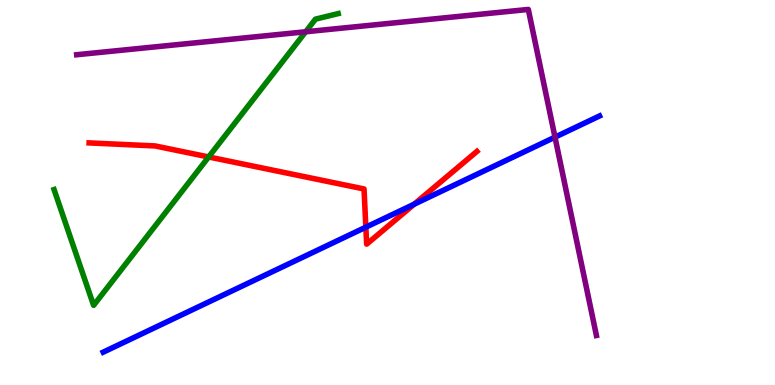[{'lines': ['blue', 'red'], 'intersections': [{'x': 4.72, 'y': 4.1}, {'x': 5.34, 'y': 4.7}]}, {'lines': ['green', 'red'], 'intersections': [{'x': 2.69, 'y': 5.92}]}, {'lines': ['purple', 'red'], 'intersections': []}, {'lines': ['blue', 'green'], 'intersections': []}, {'lines': ['blue', 'purple'], 'intersections': [{'x': 7.16, 'y': 6.44}]}, {'lines': ['green', 'purple'], 'intersections': [{'x': 3.94, 'y': 9.17}]}]